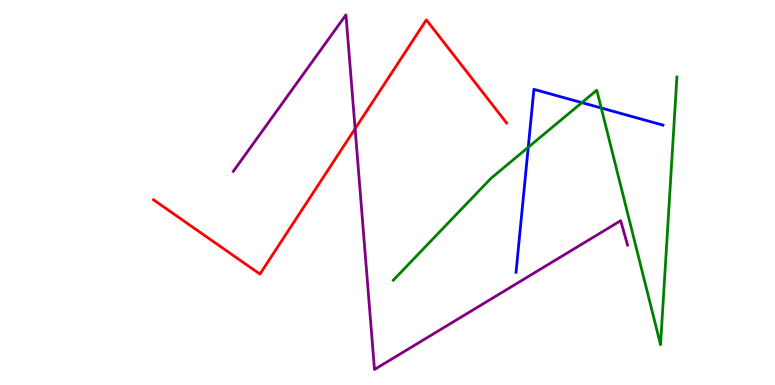[{'lines': ['blue', 'red'], 'intersections': []}, {'lines': ['green', 'red'], 'intersections': []}, {'lines': ['purple', 'red'], 'intersections': [{'x': 4.58, 'y': 6.66}]}, {'lines': ['blue', 'green'], 'intersections': [{'x': 6.82, 'y': 6.17}, {'x': 7.51, 'y': 7.33}, {'x': 7.76, 'y': 7.19}]}, {'lines': ['blue', 'purple'], 'intersections': []}, {'lines': ['green', 'purple'], 'intersections': []}]